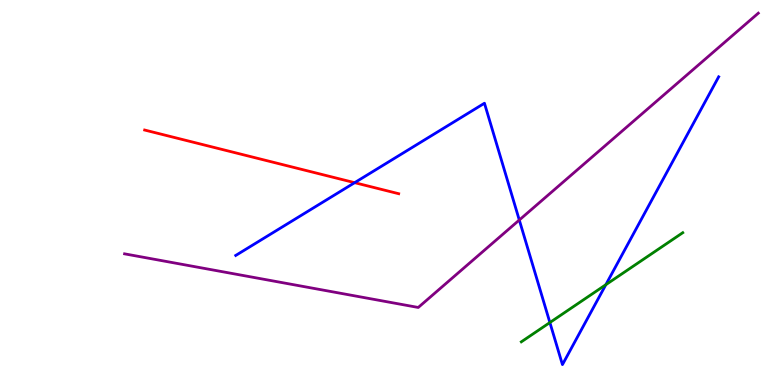[{'lines': ['blue', 'red'], 'intersections': [{'x': 4.58, 'y': 5.26}]}, {'lines': ['green', 'red'], 'intersections': []}, {'lines': ['purple', 'red'], 'intersections': []}, {'lines': ['blue', 'green'], 'intersections': [{'x': 7.1, 'y': 1.62}, {'x': 7.82, 'y': 2.6}]}, {'lines': ['blue', 'purple'], 'intersections': [{'x': 6.7, 'y': 4.29}]}, {'lines': ['green', 'purple'], 'intersections': []}]